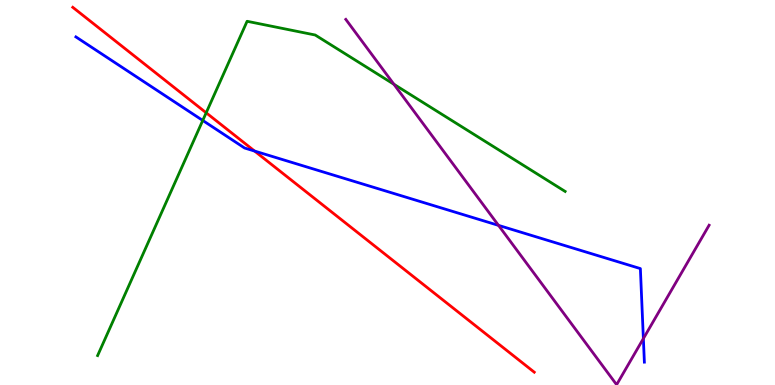[{'lines': ['blue', 'red'], 'intersections': [{'x': 3.29, 'y': 6.08}]}, {'lines': ['green', 'red'], 'intersections': [{'x': 2.66, 'y': 7.07}]}, {'lines': ['purple', 'red'], 'intersections': []}, {'lines': ['blue', 'green'], 'intersections': [{'x': 2.62, 'y': 6.87}]}, {'lines': ['blue', 'purple'], 'intersections': [{'x': 6.43, 'y': 4.15}, {'x': 8.3, 'y': 1.21}]}, {'lines': ['green', 'purple'], 'intersections': [{'x': 5.08, 'y': 7.81}]}]